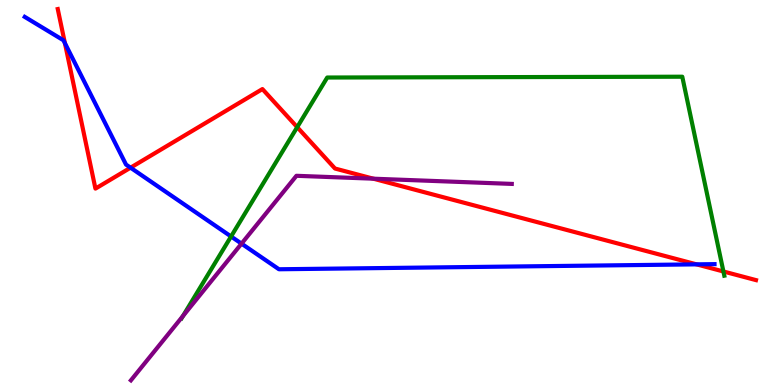[{'lines': ['blue', 'red'], 'intersections': [{'x': 0.838, 'y': 8.88}, {'x': 1.68, 'y': 5.64}, {'x': 8.99, 'y': 3.13}]}, {'lines': ['green', 'red'], 'intersections': [{'x': 3.83, 'y': 6.7}, {'x': 9.33, 'y': 2.95}]}, {'lines': ['purple', 'red'], 'intersections': [{'x': 4.82, 'y': 5.36}]}, {'lines': ['blue', 'green'], 'intersections': [{'x': 2.98, 'y': 3.86}]}, {'lines': ['blue', 'purple'], 'intersections': [{'x': 3.12, 'y': 3.67}]}, {'lines': ['green', 'purple'], 'intersections': [{'x': 2.36, 'y': 1.79}]}]